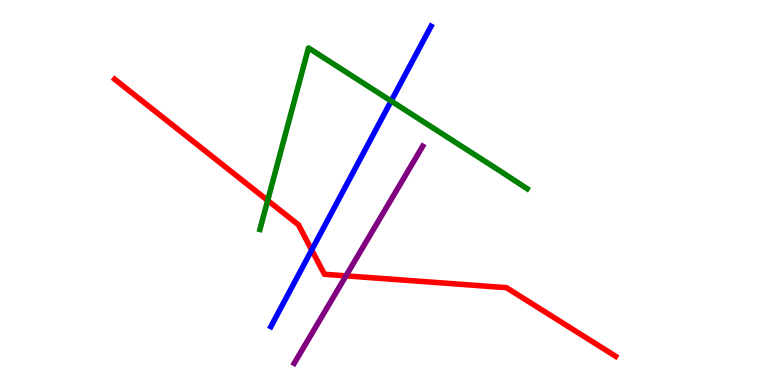[{'lines': ['blue', 'red'], 'intersections': [{'x': 4.02, 'y': 3.51}]}, {'lines': ['green', 'red'], 'intersections': [{'x': 3.45, 'y': 4.79}]}, {'lines': ['purple', 'red'], 'intersections': [{'x': 4.46, 'y': 2.83}]}, {'lines': ['blue', 'green'], 'intersections': [{'x': 5.05, 'y': 7.38}]}, {'lines': ['blue', 'purple'], 'intersections': []}, {'lines': ['green', 'purple'], 'intersections': []}]